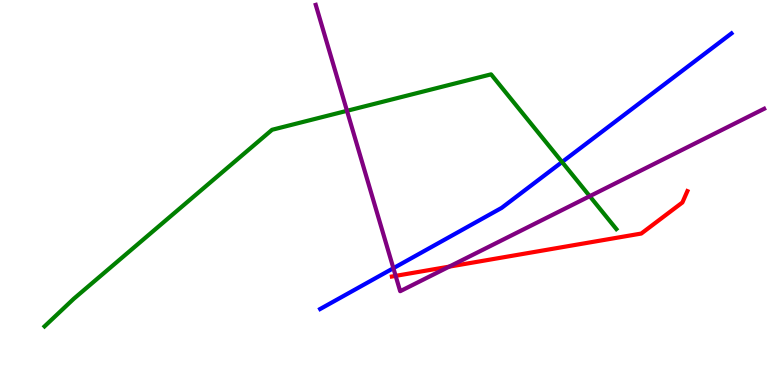[{'lines': ['blue', 'red'], 'intersections': []}, {'lines': ['green', 'red'], 'intersections': []}, {'lines': ['purple', 'red'], 'intersections': [{'x': 5.11, 'y': 2.83}, {'x': 5.8, 'y': 3.07}]}, {'lines': ['blue', 'green'], 'intersections': [{'x': 7.25, 'y': 5.79}]}, {'lines': ['blue', 'purple'], 'intersections': [{'x': 5.08, 'y': 3.03}]}, {'lines': ['green', 'purple'], 'intersections': [{'x': 4.48, 'y': 7.12}, {'x': 7.61, 'y': 4.9}]}]